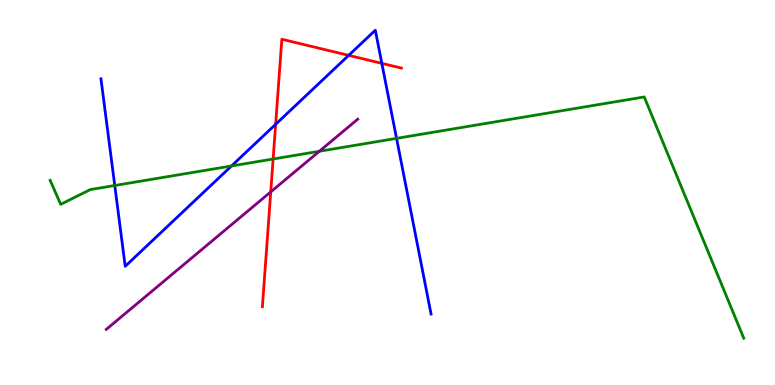[{'lines': ['blue', 'red'], 'intersections': [{'x': 3.56, 'y': 6.77}, {'x': 4.5, 'y': 8.56}, {'x': 4.93, 'y': 8.35}]}, {'lines': ['green', 'red'], 'intersections': [{'x': 3.52, 'y': 5.87}]}, {'lines': ['purple', 'red'], 'intersections': [{'x': 3.49, 'y': 5.02}]}, {'lines': ['blue', 'green'], 'intersections': [{'x': 1.48, 'y': 5.18}, {'x': 2.99, 'y': 5.69}, {'x': 5.12, 'y': 6.41}]}, {'lines': ['blue', 'purple'], 'intersections': []}, {'lines': ['green', 'purple'], 'intersections': [{'x': 4.12, 'y': 6.07}]}]